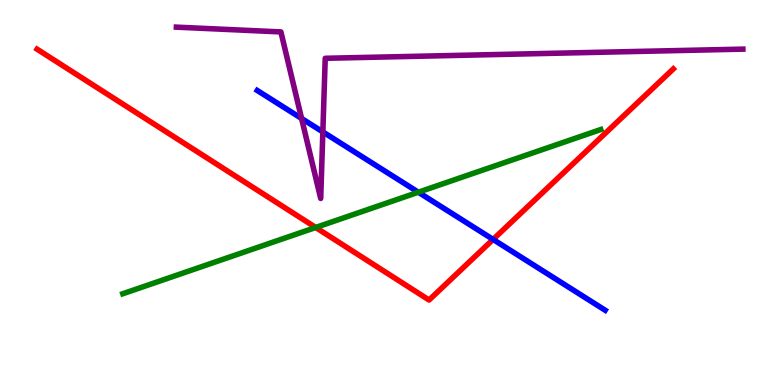[{'lines': ['blue', 'red'], 'intersections': [{'x': 6.36, 'y': 3.78}]}, {'lines': ['green', 'red'], 'intersections': [{'x': 4.07, 'y': 4.09}]}, {'lines': ['purple', 'red'], 'intersections': []}, {'lines': ['blue', 'green'], 'intersections': [{'x': 5.4, 'y': 5.01}]}, {'lines': ['blue', 'purple'], 'intersections': [{'x': 3.89, 'y': 6.92}, {'x': 4.17, 'y': 6.57}]}, {'lines': ['green', 'purple'], 'intersections': []}]